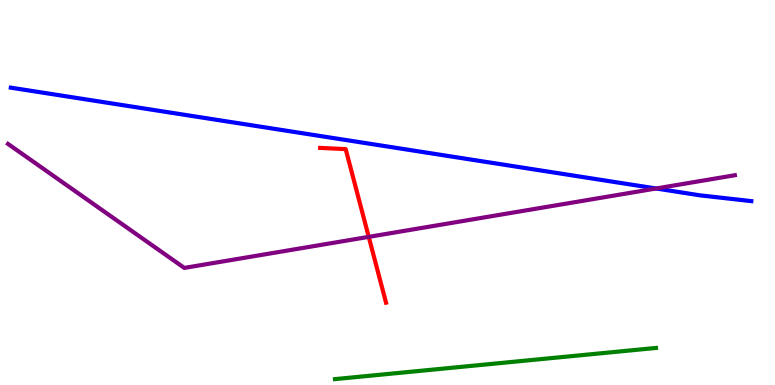[{'lines': ['blue', 'red'], 'intersections': []}, {'lines': ['green', 'red'], 'intersections': []}, {'lines': ['purple', 'red'], 'intersections': [{'x': 4.76, 'y': 3.85}]}, {'lines': ['blue', 'green'], 'intersections': []}, {'lines': ['blue', 'purple'], 'intersections': [{'x': 8.47, 'y': 5.1}]}, {'lines': ['green', 'purple'], 'intersections': []}]